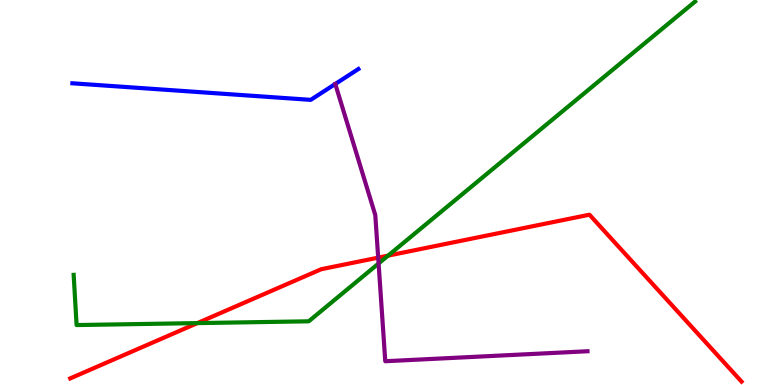[{'lines': ['blue', 'red'], 'intersections': []}, {'lines': ['green', 'red'], 'intersections': [{'x': 2.55, 'y': 1.61}, {'x': 5.01, 'y': 3.36}]}, {'lines': ['purple', 'red'], 'intersections': [{'x': 4.88, 'y': 3.31}]}, {'lines': ['blue', 'green'], 'intersections': []}, {'lines': ['blue', 'purple'], 'intersections': [{'x': 4.33, 'y': 7.82}]}, {'lines': ['green', 'purple'], 'intersections': [{'x': 4.89, 'y': 3.16}]}]